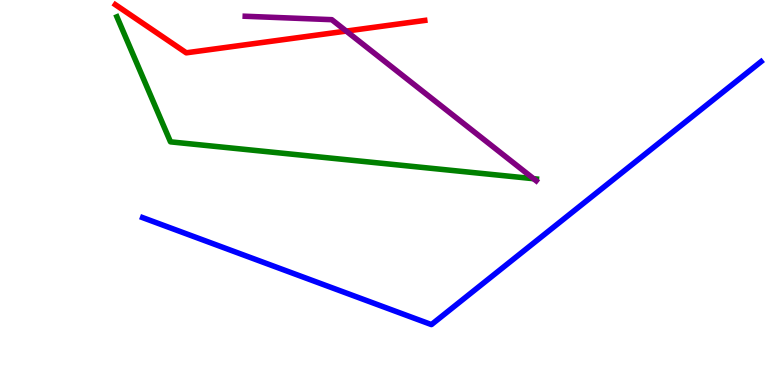[{'lines': ['blue', 'red'], 'intersections': []}, {'lines': ['green', 'red'], 'intersections': []}, {'lines': ['purple', 'red'], 'intersections': [{'x': 4.47, 'y': 9.19}]}, {'lines': ['blue', 'green'], 'intersections': []}, {'lines': ['blue', 'purple'], 'intersections': []}, {'lines': ['green', 'purple'], 'intersections': [{'x': 6.89, 'y': 5.36}]}]